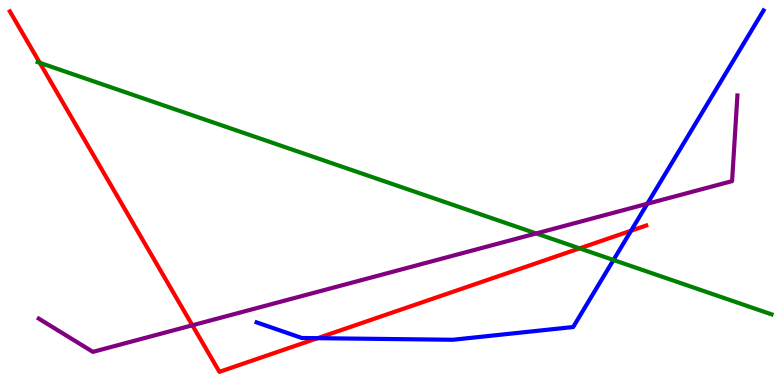[{'lines': ['blue', 'red'], 'intersections': [{'x': 4.1, 'y': 1.22}, {'x': 8.14, 'y': 4.01}]}, {'lines': ['green', 'red'], 'intersections': [{'x': 0.513, 'y': 8.37}, {'x': 7.48, 'y': 3.55}]}, {'lines': ['purple', 'red'], 'intersections': [{'x': 2.48, 'y': 1.55}]}, {'lines': ['blue', 'green'], 'intersections': [{'x': 7.92, 'y': 3.25}]}, {'lines': ['blue', 'purple'], 'intersections': [{'x': 8.35, 'y': 4.71}]}, {'lines': ['green', 'purple'], 'intersections': [{'x': 6.92, 'y': 3.94}]}]